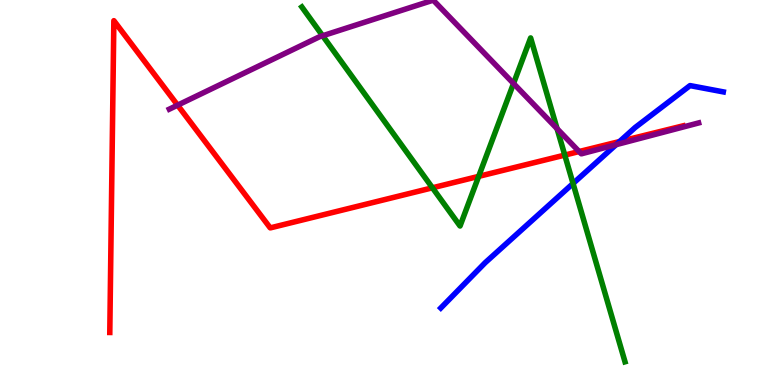[{'lines': ['blue', 'red'], 'intersections': [{'x': 7.99, 'y': 6.32}]}, {'lines': ['green', 'red'], 'intersections': [{'x': 5.58, 'y': 5.12}, {'x': 6.18, 'y': 5.42}, {'x': 7.29, 'y': 5.97}]}, {'lines': ['purple', 'red'], 'intersections': [{'x': 2.29, 'y': 7.27}, {'x': 7.47, 'y': 6.06}]}, {'lines': ['blue', 'green'], 'intersections': [{'x': 7.39, 'y': 5.23}]}, {'lines': ['blue', 'purple'], 'intersections': [{'x': 7.95, 'y': 6.24}]}, {'lines': ['green', 'purple'], 'intersections': [{'x': 4.16, 'y': 9.07}, {'x': 6.63, 'y': 7.83}, {'x': 7.19, 'y': 6.66}]}]